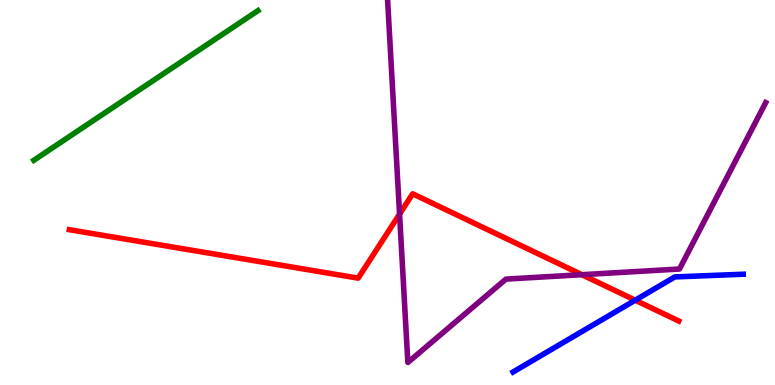[{'lines': ['blue', 'red'], 'intersections': [{'x': 8.2, 'y': 2.2}]}, {'lines': ['green', 'red'], 'intersections': []}, {'lines': ['purple', 'red'], 'intersections': [{'x': 5.16, 'y': 4.44}, {'x': 7.51, 'y': 2.87}]}, {'lines': ['blue', 'green'], 'intersections': []}, {'lines': ['blue', 'purple'], 'intersections': []}, {'lines': ['green', 'purple'], 'intersections': []}]